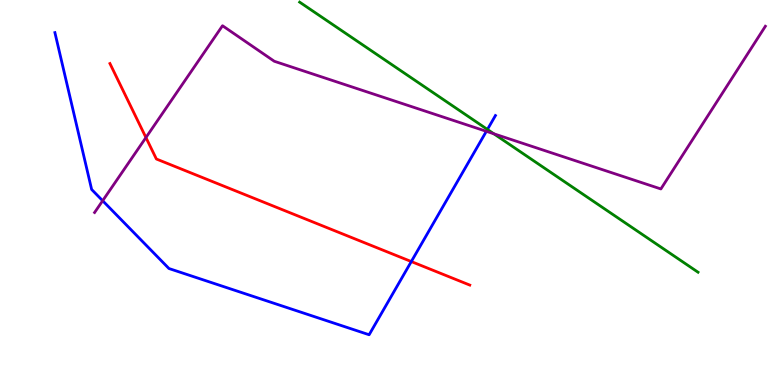[{'lines': ['blue', 'red'], 'intersections': [{'x': 5.31, 'y': 3.21}]}, {'lines': ['green', 'red'], 'intersections': []}, {'lines': ['purple', 'red'], 'intersections': [{'x': 1.88, 'y': 6.43}]}, {'lines': ['blue', 'green'], 'intersections': [{'x': 6.29, 'y': 6.64}]}, {'lines': ['blue', 'purple'], 'intersections': [{'x': 1.32, 'y': 4.79}, {'x': 6.28, 'y': 6.59}]}, {'lines': ['green', 'purple'], 'intersections': [{'x': 6.37, 'y': 6.53}]}]